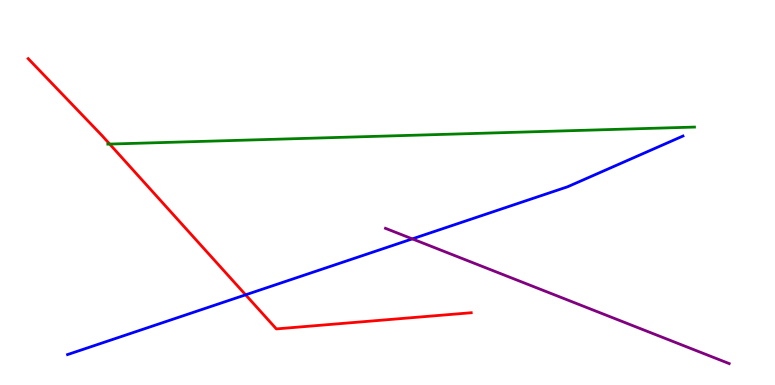[{'lines': ['blue', 'red'], 'intersections': [{'x': 3.17, 'y': 2.34}]}, {'lines': ['green', 'red'], 'intersections': [{'x': 1.42, 'y': 6.26}]}, {'lines': ['purple', 'red'], 'intersections': []}, {'lines': ['blue', 'green'], 'intersections': []}, {'lines': ['blue', 'purple'], 'intersections': [{'x': 5.32, 'y': 3.8}]}, {'lines': ['green', 'purple'], 'intersections': []}]